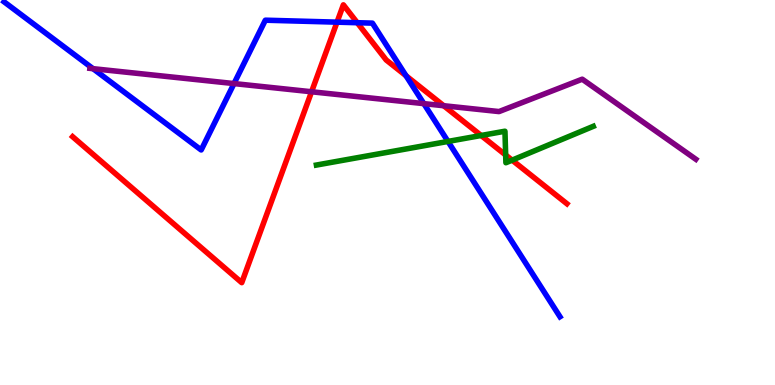[{'lines': ['blue', 'red'], 'intersections': [{'x': 4.35, 'y': 9.42}, {'x': 4.61, 'y': 9.41}, {'x': 5.24, 'y': 8.03}]}, {'lines': ['green', 'red'], 'intersections': [{'x': 6.21, 'y': 6.48}, {'x': 6.52, 'y': 5.97}, {'x': 6.61, 'y': 5.84}]}, {'lines': ['purple', 'red'], 'intersections': [{'x': 4.02, 'y': 7.62}, {'x': 5.73, 'y': 7.25}]}, {'lines': ['blue', 'green'], 'intersections': [{'x': 5.78, 'y': 6.33}]}, {'lines': ['blue', 'purple'], 'intersections': [{'x': 1.2, 'y': 8.22}, {'x': 3.02, 'y': 7.83}, {'x': 5.47, 'y': 7.31}]}, {'lines': ['green', 'purple'], 'intersections': []}]